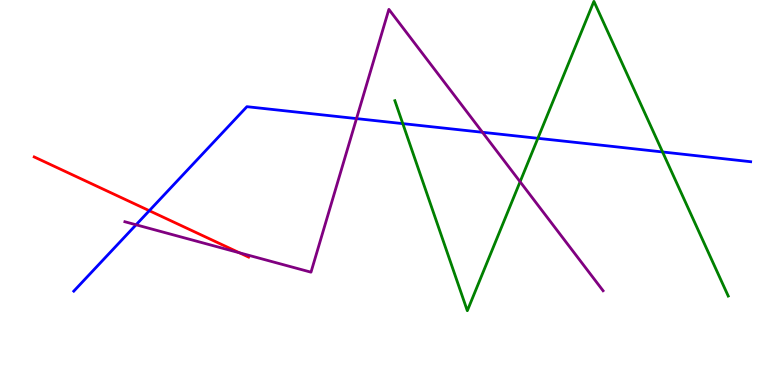[{'lines': ['blue', 'red'], 'intersections': [{'x': 1.93, 'y': 4.53}]}, {'lines': ['green', 'red'], 'intersections': []}, {'lines': ['purple', 'red'], 'intersections': [{'x': 3.09, 'y': 3.43}]}, {'lines': ['blue', 'green'], 'intersections': [{'x': 5.2, 'y': 6.79}, {'x': 6.94, 'y': 6.41}, {'x': 8.55, 'y': 6.05}]}, {'lines': ['blue', 'purple'], 'intersections': [{'x': 1.76, 'y': 4.16}, {'x': 4.6, 'y': 6.92}, {'x': 6.23, 'y': 6.56}]}, {'lines': ['green', 'purple'], 'intersections': [{'x': 6.71, 'y': 5.28}]}]